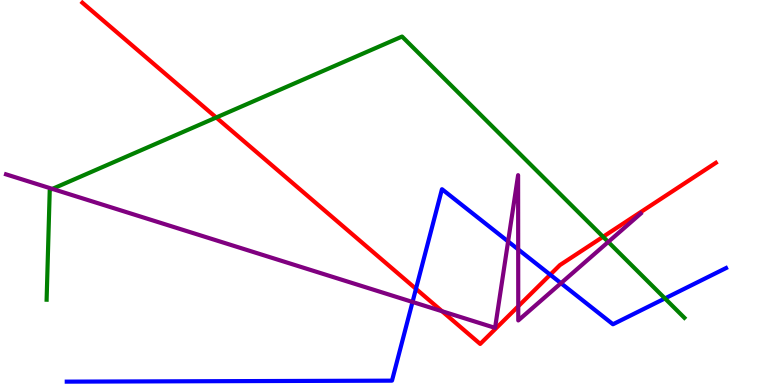[{'lines': ['blue', 'red'], 'intersections': [{'x': 5.37, 'y': 2.5}, {'x': 7.1, 'y': 2.87}]}, {'lines': ['green', 'red'], 'intersections': [{'x': 2.79, 'y': 6.95}, {'x': 7.78, 'y': 3.85}]}, {'lines': ['purple', 'red'], 'intersections': [{'x': 5.7, 'y': 1.92}, {'x': 6.69, 'y': 2.04}]}, {'lines': ['blue', 'green'], 'intersections': [{'x': 8.58, 'y': 2.25}]}, {'lines': ['blue', 'purple'], 'intersections': [{'x': 5.32, 'y': 2.16}, {'x': 6.56, 'y': 3.73}, {'x': 6.69, 'y': 3.52}, {'x': 7.24, 'y': 2.64}]}, {'lines': ['green', 'purple'], 'intersections': [{'x': 0.676, 'y': 5.09}, {'x': 7.85, 'y': 3.72}]}]